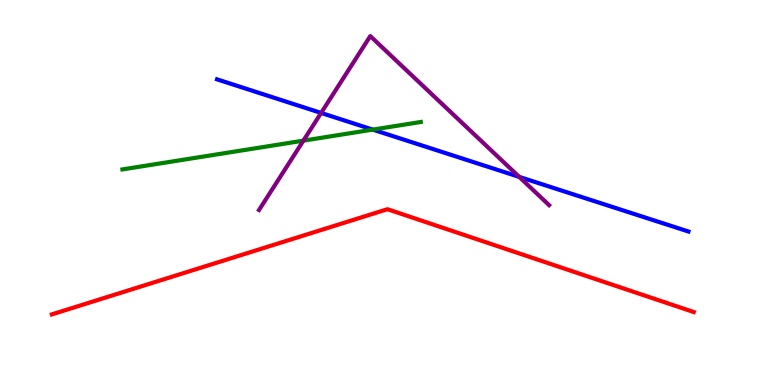[{'lines': ['blue', 'red'], 'intersections': []}, {'lines': ['green', 'red'], 'intersections': []}, {'lines': ['purple', 'red'], 'intersections': []}, {'lines': ['blue', 'green'], 'intersections': [{'x': 4.81, 'y': 6.63}]}, {'lines': ['blue', 'purple'], 'intersections': [{'x': 4.14, 'y': 7.07}, {'x': 6.7, 'y': 5.41}]}, {'lines': ['green', 'purple'], 'intersections': [{'x': 3.91, 'y': 6.35}]}]